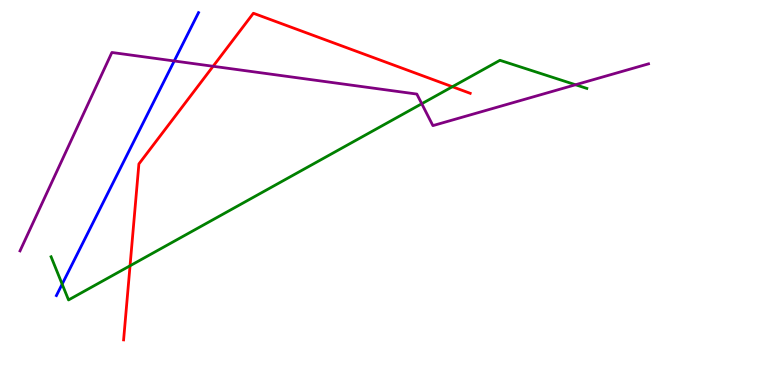[{'lines': ['blue', 'red'], 'intersections': []}, {'lines': ['green', 'red'], 'intersections': [{'x': 1.68, 'y': 3.1}, {'x': 5.84, 'y': 7.75}]}, {'lines': ['purple', 'red'], 'intersections': [{'x': 2.75, 'y': 8.28}]}, {'lines': ['blue', 'green'], 'intersections': [{'x': 0.802, 'y': 2.62}]}, {'lines': ['blue', 'purple'], 'intersections': [{'x': 2.25, 'y': 8.42}]}, {'lines': ['green', 'purple'], 'intersections': [{'x': 5.44, 'y': 7.31}, {'x': 7.43, 'y': 7.8}]}]